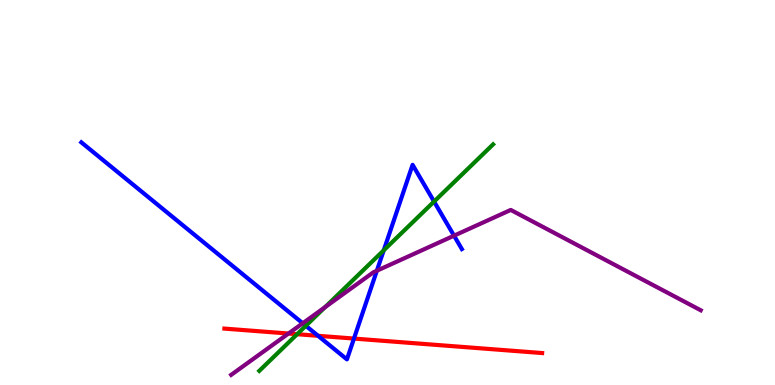[{'lines': ['blue', 'red'], 'intersections': [{'x': 4.1, 'y': 1.28}, {'x': 4.57, 'y': 1.21}]}, {'lines': ['green', 'red'], 'intersections': [{'x': 3.83, 'y': 1.32}]}, {'lines': ['purple', 'red'], 'intersections': [{'x': 3.72, 'y': 1.34}]}, {'lines': ['blue', 'green'], 'intersections': [{'x': 3.95, 'y': 1.54}, {'x': 4.95, 'y': 3.5}, {'x': 5.6, 'y': 4.76}]}, {'lines': ['blue', 'purple'], 'intersections': [{'x': 3.91, 'y': 1.6}, {'x': 4.86, 'y': 2.97}, {'x': 5.86, 'y': 3.88}]}, {'lines': ['green', 'purple'], 'intersections': [{'x': 4.19, 'y': 2.02}]}]